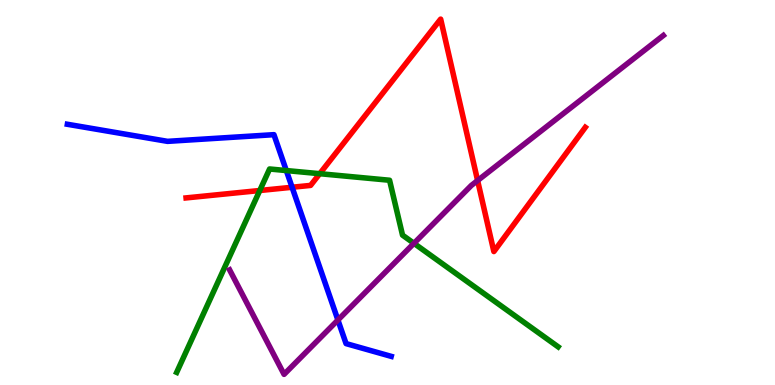[{'lines': ['blue', 'red'], 'intersections': [{'x': 3.77, 'y': 5.14}]}, {'lines': ['green', 'red'], 'intersections': [{'x': 3.35, 'y': 5.05}, {'x': 4.13, 'y': 5.49}]}, {'lines': ['purple', 'red'], 'intersections': [{'x': 6.16, 'y': 5.31}]}, {'lines': ['blue', 'green'], 'intersections': [{'x': 3.69, 'y': 5.57}]}, {'lines': ['blue', 'purple'], 'intersections': [{'x': 4.36, 'y': 1.69}]}, {'lines': ['green', 'purple'], 'intersections': [{'x': 5.34, 'y': 3.68}]}]